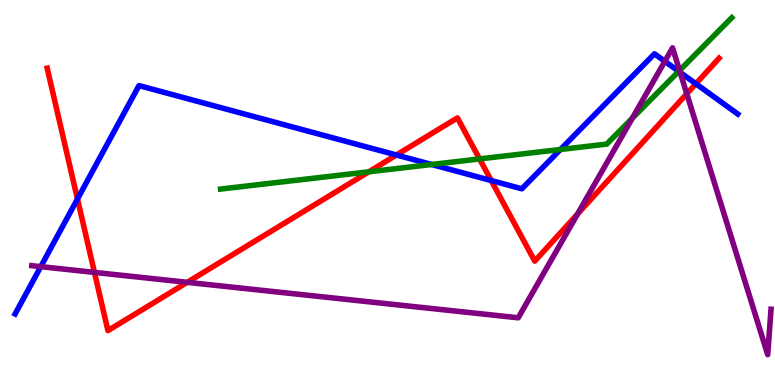[{'lines': ['blue', 'red'], 'intersections': [{'x': 1.0, 'y': 4.83}, {'x': 5.12, 'y': 5.97}, {'x': 6.34, 'y': 5.31}, {'x': 8.98, 'y': 7.82}]}, {'lines': ['green', 'red'], 'intersections': [{'x': 4.76, 'y': 5.54}, {'x': 6.19, 'y': 5.87}]}, {'lines': ['purple', 'red'], 'intersections': [{'x': 1.22, 'y': 2.92}, {'x': 2.42, 'y': 2.67}, {'x': 7.45, 'y': 4.44}, {'x': 8.86, 'y': 7.56}]}, {'lines': ['blue', 'green'], 'intersections': [{'x': 5.57, 'y': 5.73}, {'x': 7.23, 'y': 6.12}, {'x': 8.76, 'y': 8.15}]}, {'lines': ['blue', 'purple'], 'intersections': [{'x': 0.526, 'y': 3.07}, {'x': 8.58, 'y': 8.41}, {'x': 8.78, 'y': 8.12}]}, {'lines': ['green', 'purple'], 'intersections': [{'x': 8.16, 'y': 6.93}, {'x': 8.77, 'y': 8.17}]}]